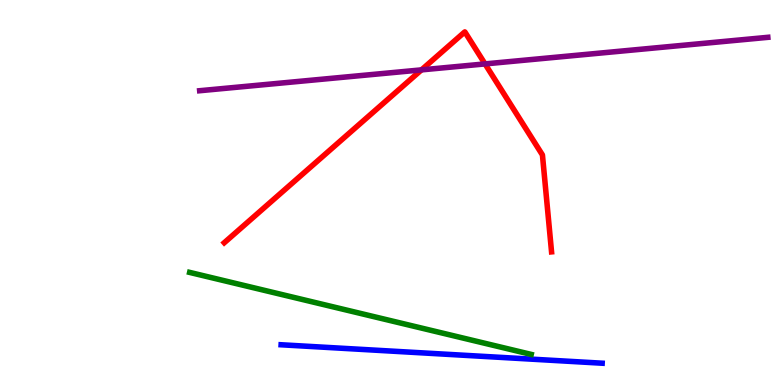[{'lines': ['blue', 'red'], 'intersections': []}, {'lines': ['green', 'red'], 'intersections': []}, {'lines': ['purple', 'red'], 'intersections': [{'x': 5.44, 'y': 8.18}, {'x': 6.26, 'y': 8.34}]}, {'lines': ['blue', 'green'], 'intersections': []}, {'lines': ['blue', 'purple'], 'intersections': []}, {'lines': ['green', 'purple'], 'intersections': []}]